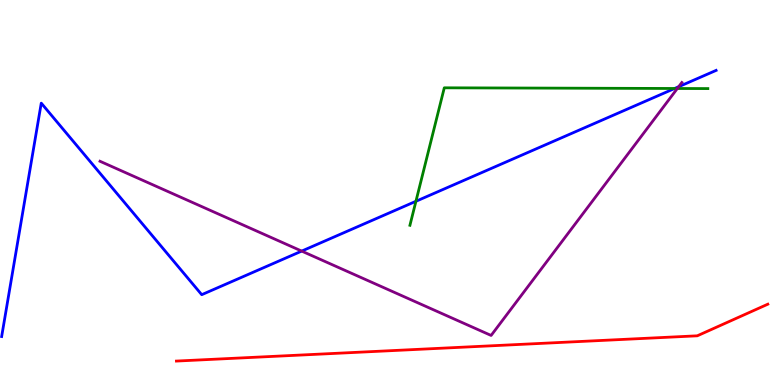[{'lines': ['blue', 'red'], 'intersections': []}, {'lines': ['green', 'red'], 'intersections': []}, {'lines': ['purple', 'red'], 'intersections': []}, {'lines': ['blue', 'green'], 'intersections': [{'x': 5.37, 'y': 4.77}, {'x': 8.7, 'y': 7.7}]}, {'lines': ['blue', 'purple'], 'intersections': [{'x': 3.89, 'y': 3.48}, {'x': 8.76, 'y': 7.75}]}, {'lines': ['green', 'purple'], 'intersections': [{'x': 8.74, 'y': 7.7}]}]